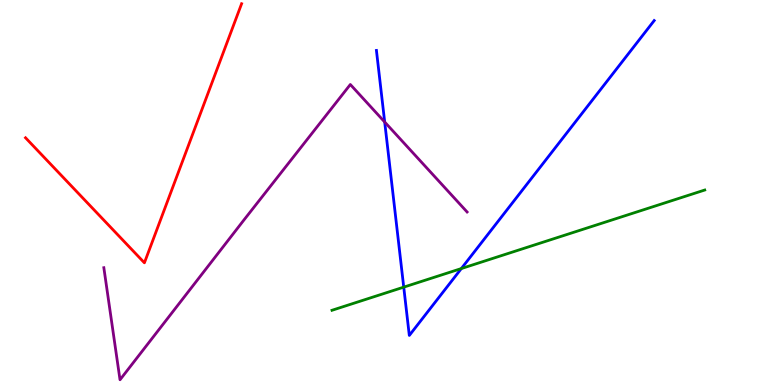[{'lines': ['blue', 'red'], 'intersections': []}, {'lines': ['green', 'red'], 'intersections': []}, {'lines': ['purple', 'red'], 'intersections': []}, {'lines': ['blue', 'green'], 'intersections': [{'x': 5.21, 'y': 2.54}, {'x': 5.95, 'y': 3.02}]}, {'lines': ['blue', 'purple'], 'intersections': [{'x': 4.96, 'y': 6.83}]}, {'lines': ['green', 'purple'], 'intersections': []}]